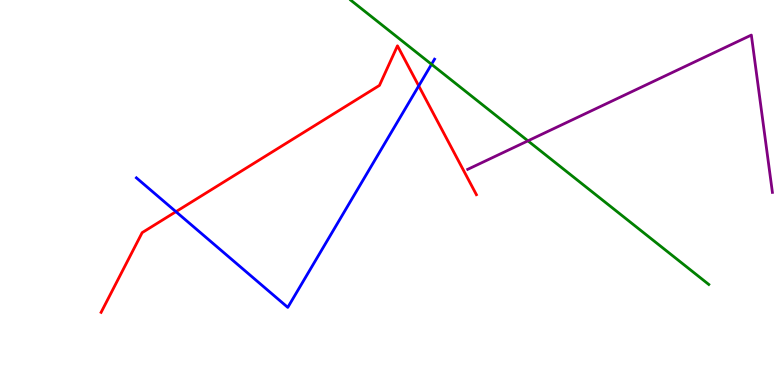[{'lines': ['blue', 'red'], 'intersections': [{'x': 2.27, 'y': 4.5}, {'x': 5.4, 'y': 7.77}]}, {'lines': ['green', 'red'], 'intersections': []}, {'lines': ['purple', 'red'], 'intersections': []}, {'lines': ['blue', 'green'], 'intersections': [{'x': 5.57, 'y': 8.33}]}, {'lines': ['blue', 'purple'], 'intersections': []}, {'lines': ['green', 'purple'], 'intersections': [{'x': 6.81, 'y': 6.34}]}]